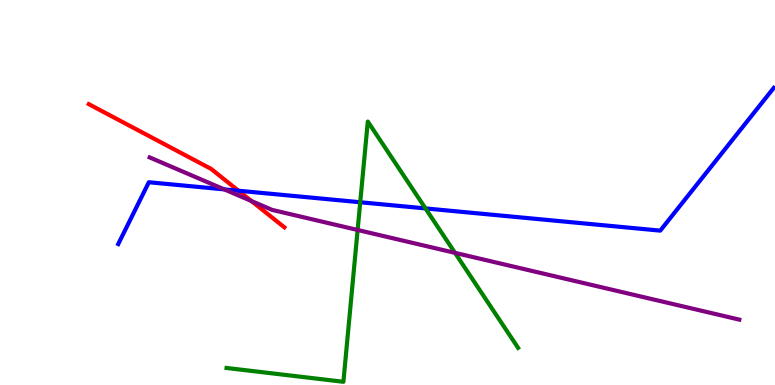[{'lines': ['blue', 'red'], 'intersections': [{'x': 3.08, 'y': 5.05}]}, {'lines': ['green', 'red'], 'intersections': []}, {'lines': ['purple', 'red'], 'intersections': [{'x': 3.24, 'y': 4.78}]}, {'lines': ['blue', 'green'], 'intersections': [{'x': 4.65, 'y': 4.75}, {'x': 5.49, 'y': 4.59}]}, {'lines': ['blue', 'purple'], 'intersections': [{'x': 2.89, 'y': 5.08}]}, {'lines': ['green', 'purple'], 'intersections': [{'x': 4.61, 'y': 4.03}, {'x': 5.87, 'y': 3.43}]}]